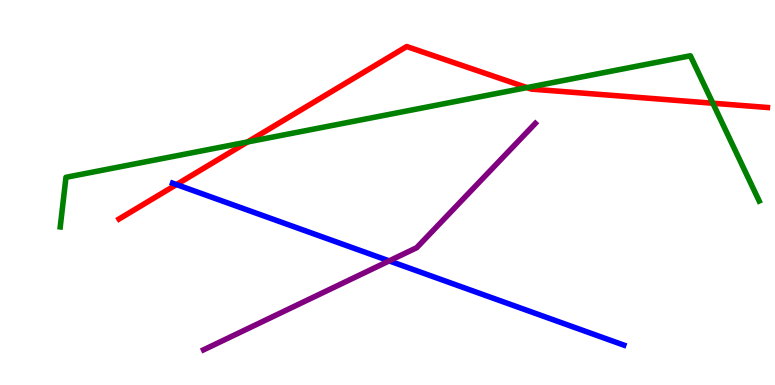[{'lines': ['blue', 'red'], 'intersections': [{'x': 2.28, 'y': 5.21}]}, {'lines': ['green', 'red'], 'intersections': [{'x': 3.19, 'y': 6.31}, {'x': 6.8, 'y': 7.72}, {'x': 9.2, 'y': 7.32}]}, {'lines': ['purple', 'red'], 'intersections': []}, {'lines': ['blue', 'green'], 'intersections': []}, {'lines': ['blue', 'purple'], 'intersections': [{'x': 5.02, 'y': 3.22}]}, {'lines': ['green', 'purple'], 'intersections': []}]